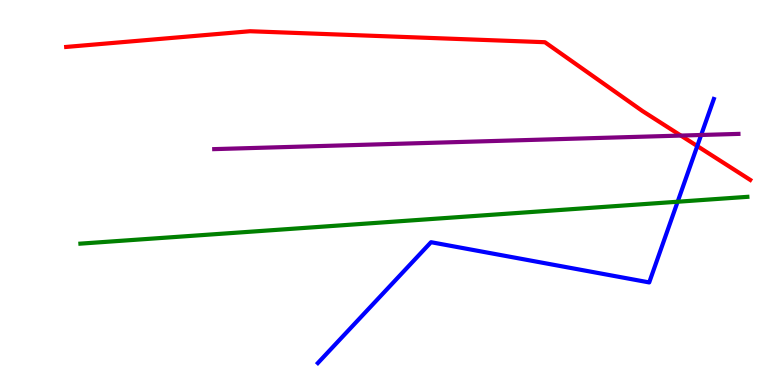[{'lines': ['blue', 'red'], 'intersections': [{'x': 9.0, 'y': 6.21}]}, {'lines': ['green', 'red'], 'intersections': []}, {'lines': ['purple', 'red'], 'intersections': [{'x': 8.79, 'y': 6.48}]}, {'lines': ['blue', 'green'], 'intersections': [{'x': 8.74, 'y': 4.76}]}, {'lines': ['blue', 'purple'], 'intersections': [{'x': 9.05, 'y': 6.49}]}, {'lines': ['green', 'purple'], 'intersections': []}]